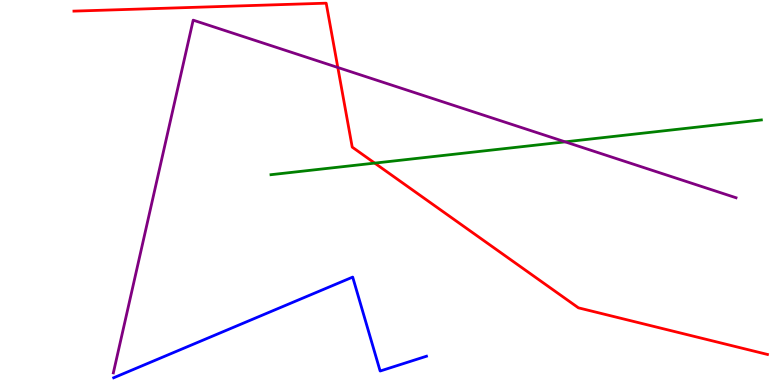[{'lines': ['blue', 'red'], 'intersections': []}, {'lines': ['green', 'red'], 'intersections': [{'x': 4.84, 'y': 5.76}]}, {'lines': ['purple', 'red'], 'intersections': [{'x': 4.36, 'y': 8.25}]}, {'lines': ['blue', 'green'], 'intersections': []}, {'lines': ['blue', 'purple'], 'intersections': []}, {'lines': ['green', 'purple'], 'intersections': [{'x': 7.29, 'y': 6.32}]}]